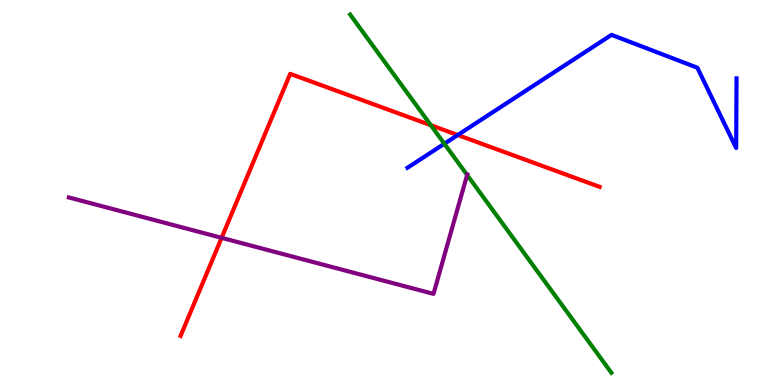[{'lines': ['blue', 'red'], 'intersections': [{'x': 5.91, 'y': 6.49}]}, {'lines': ['green', 'red'], 'intersections': [{'x': 5.56, 'y': 6.75}]}, {'lines': ['purple', 'red'], 'intersections': [{'x': 2.86, 'y': 3.82}]}, {'lines': ['blue', 'green'], 'intersections': [{'x': 5.73, 'y': 6.27}]}, {'lines': ['blue', 'purple'], 'intersections': []}, {'lines': ['green', 'purple'], 'intersections': [{'x': 6.03, 'y': 5.46}]}]